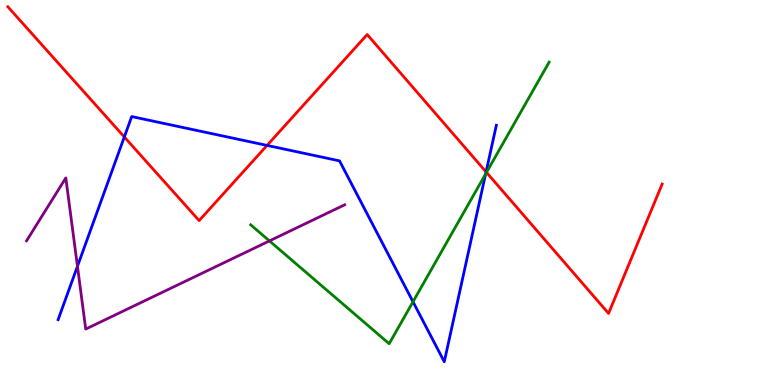[{'lines': ['blue', 'red'], 'intersections': [{'x': 1.6, 'y': 6.44}, {'x': 3.45, 'y': 6.22}, {'x': 6.27, 'y': 5.53}]}, {'lines': ['green', 'red'], 'intersections': [{'x': 6.28, 'y': 5.52}]}, {'lines': ['purple', 'red'], 'intersections': []}, {'lines': ['blue', 'green'], 'intersections': [{'x': 5.33, 'y': 2.16}, {'x': 6.27, 'y': 5.48}]}, {'lines': ['blue', 'purple'], 'intersections': [{'x': 0.999, 'y': 3.08}]}, {'lines': ['green', 'purple'], 'intersections': [{'x': 3.48, 'y': 3.74}]}]